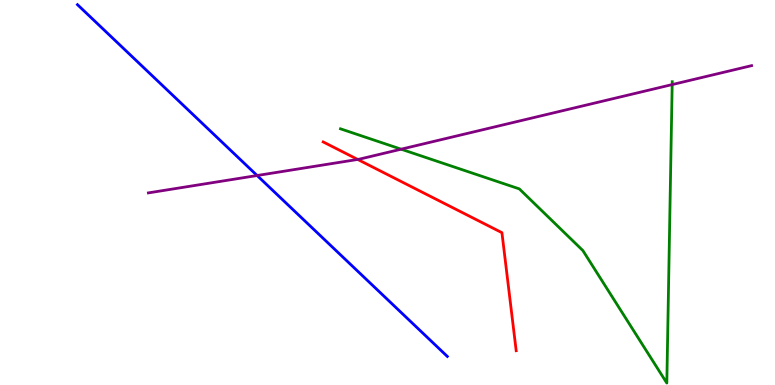[{'lines': ['blue', 'red'], 'intersections': []}, {'lines': ['green', 'red'], 'intersections': []}, {'lines': ['purple', 'red'], 'intersections': [{'x': 4.62, 'y': 5.86}]}, {'lines': ['blue', 'green'], 'intersections': []}, {'lines': ['blue', 'purple'], 'intersections': [{'x': 3.32, 'y': 5.44}]}, {'lines': ['green', 'purple'], 'intersections': [{'x': 5.18, 'y': 6.12}, {'x': 8.67, 'y': 7.8}]}]